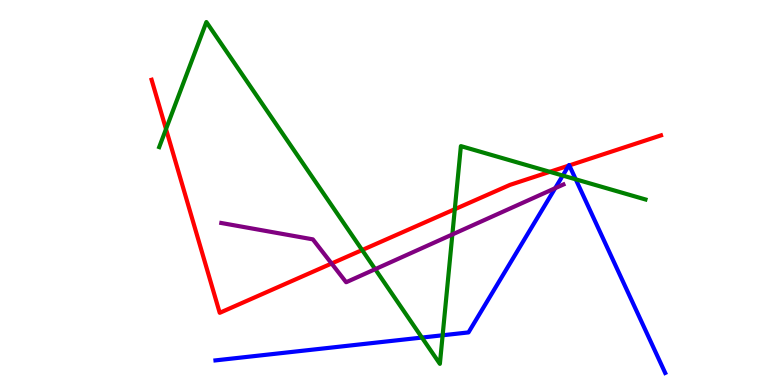[{'lines': ['blue', 'red'], 'intersections': [{'x': 7.34, 'y': 5.7}, {'x': 7.35, 'y': 5.7}]}, {'lines': ['green', 'red'], 'intersections': [{'x': 2.14, 'y': 6.65}, {'x': 4.67, 'y': 3.51}, {'x': 5.87, 'y': 4.57}, {'x': 7.09, 'y': 5.54}]}, {'lines': ['purple', 'red'], 'intersections': [{'x': 4.28, 'y': 3.16}]}, {'lines': ['blue', 'green'], 'intersections': [{'x': 5.44, 'y': 1.23}, {'x': 5.71, 'y': 1.29}, {'x': 7.26, 'y': 5.44}, {'x': 7.43, 'y': 5.34}]}, {'lines': ['blue', 'purple'], 'intersections': [{'x': 7.16, 'y': 5.11}]}, {'lines': ['green', 'purple'], 'intersections': [{'x': 4.84, 'y': 3.01}, {'x': 5.84, 'y': 3.91}]}]